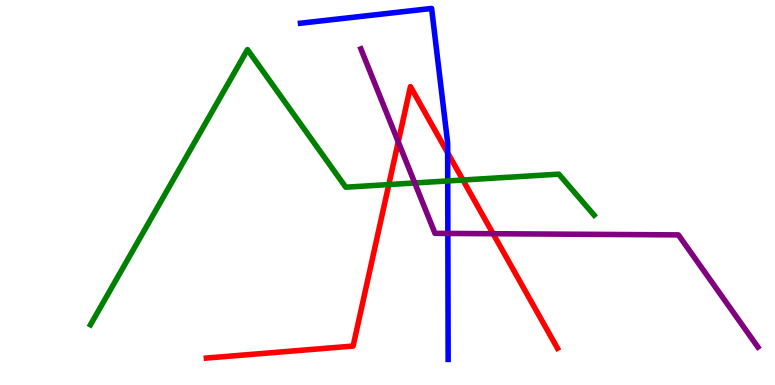[{'lines': ['blue', 'red'], 'intersections': [{'x': 5.78, 'y': 6.03}]}, {'lines': ['green', 'red'], 'intersections': [{'x': 5.02, 'y': 5.21}, {'x': 5.97, 'y': 5.32}]}, {'lines': ['purple', 'red'], 'intersections': [{'x': 5.14, 'y': 6.32}, {'x': 6.36, 'y': 3.93}]}, {'lines': ['blue', 'green'], 'intersections': [{'x': 5.78, 'y': 5.3}]}, {'lines': ['blue', 'purple'], 'intersections': [{'x': 5.78, 'y': 3.94}]}, {'lines': ['green', 'purple'], 'intersections': [{'x': 5.35, 'y': 5.25}]}]